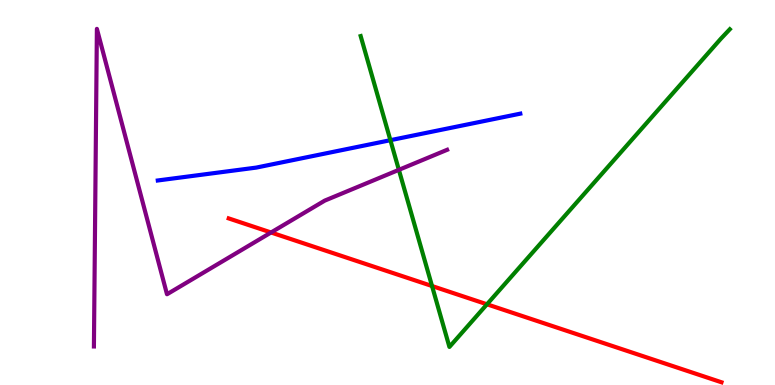[{'lines': ['blue', 'red'], 'intersections': []}, {'lines': ['green', 'red'], 'intersections': [{'x': 5.57, 'y': 2.57}, {'x': 6.28, 'y': 2.1}]}, {'lines': ['purple', 'red'], 'intersections': [{'x': 3.5, 'y': 3.96}]}, {'lines': ['blue', 'green'], 'intersections': [{'x': 5.04, 'y': 6.36}]}, {'lines': ['blue', 'purple'], 'intersections': []}, {'lines': ['green', 'purple'], 'intersections': [{'x': 5.15, 'y': 5.59}]}]